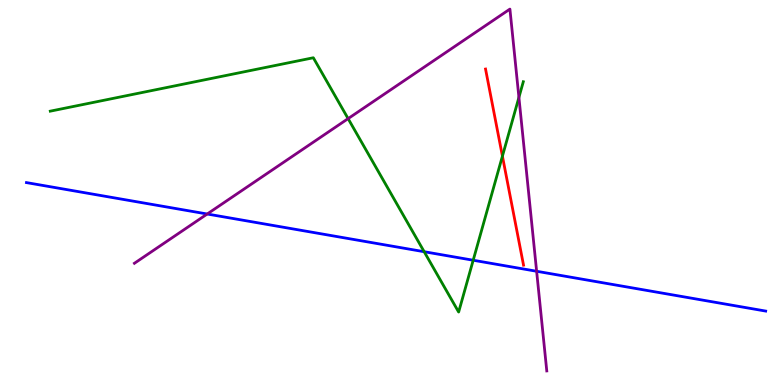[{'lines': ['blue', 'red'], 'intersections': []}, {'lines': ['green', 'red'], 'intersections': [{'x': 6.48, 'y': 5.94}]}, {'lines': ['purple', 'red'], 'intersections': []}, {'lines': ['blue', 'green'], 'intersections': [{'x': 5.47, 'y': 3.46}, {'x': 6.11, 'y': 3.24}]}, {'lines': ['blue', 'purple'], 'intersections': [{'x': 2.67, 'y': 4.44}, {'x': 6.92, 'y': 2.95}]}, {'lines': ['green', 'purple'], 'intersections': [{'x': 4.49, 'y': 6.92}, {'x': 6.7, 'y': 7.47}]}]